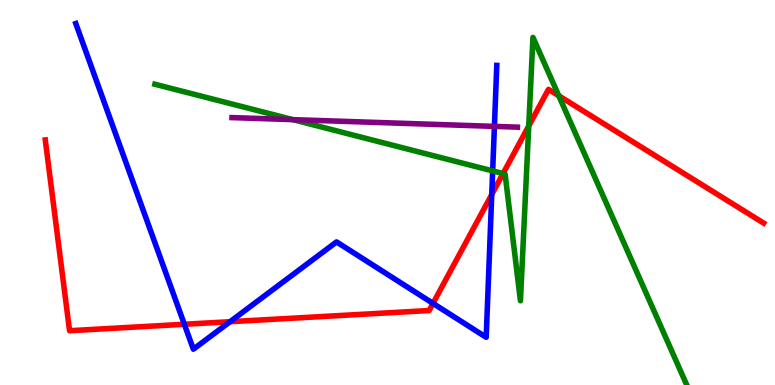[{'lines': ['blue', 'red'], 'intersections': [{'x': 2.38, 'y': 1.58}, {'x': 2.97, 'y': 1.64}, {'x': 5.59, 'y': 2.12}, {'x': 6.35, 'y': 4.95}]}, {'lines': ['green', 'red'], 'intersections': [{'x': 6.49, 'y': 5.49}, {'x': 6.82, 'y': 6.73}, {'x': 7.21, 'y': 7.51}]}, {'lines': ['purple', 'red'], 'intersections': []}, {'lines': ['blue', 'green'], 'intersections': [{'x': 6.36, 'y': 5.56}]}, {'lines': ['blue', 'purple'], 'intersections': [{'x': 6.38, 'y': 6.72}]}, {'lines': ['green', 'purple'], 'intersections': [{'x': 3.78, 'y': 6.89}]}]